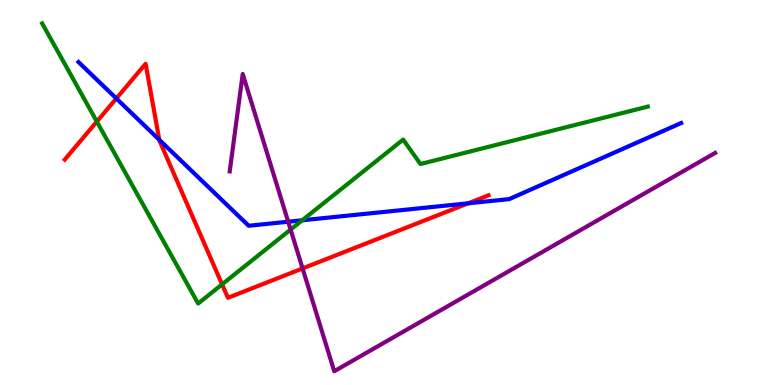[{'lines': ['blue', 'red'], 'intersections': [{'x': 1.5, 'y': 7.44}, {'x': 2.06, 'y': 6.37}, {'x': 6.04, 'y': 4.72}]}, {'lines': ['green', 'red'], 'intersections': [{'x': 1.25, 'y': 6.84}, {'x': 2.87, 'y': 2.61}]}, {'lines': ['purple', 'red'], 'intersections': [{'x': 3.9, 'y': 3.03}]}, {'lines': ['blue', 'green'], 'intersections': [{'x': 3.9, 'y': 4.28}]}, {'lines': ['blue', 'purple'], 'intersections': [{'x': 3.72, 'y': 4.24}]}, {'lines': ['green', 'purple'], 'intersections': [{'x': 3.75, 'y': 4.04}]}]